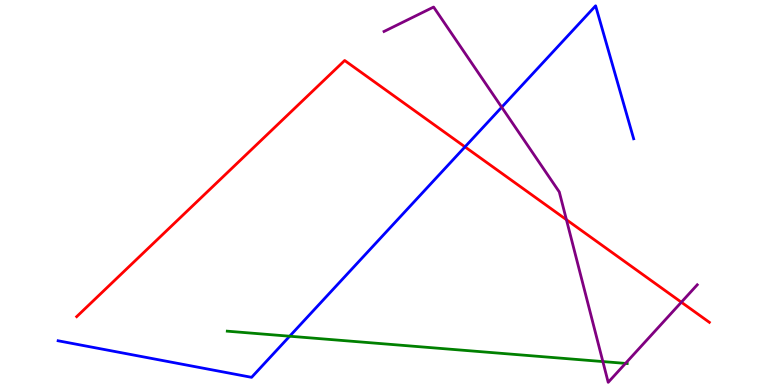[{'lines': ['blue', 'red'], 'intersections': [{'x': 6.0, 'y': 6.19}]}, {'lines': ['green', 'red'], 'intersections': []}, {'lines': ['purple', 'red'], 'intersections': [{'x': 7.31, 'y': 4.29}, {'x': 8.79, 'y': 2.15}]}, {'lines': ['blue', 'green'], 'intersections': [{'x': 3.74, 'y': 1.27}]}, {'lines': ['blue', 'purple'], 'intersections': [{'x': 6.47, 'y': 7.22}]}, {'lines': ['green', 'purple'], 'intersections': [{'x': 7.78, 'y': 0.609}, {'x': 8.07, 'y': 0.561}]}]